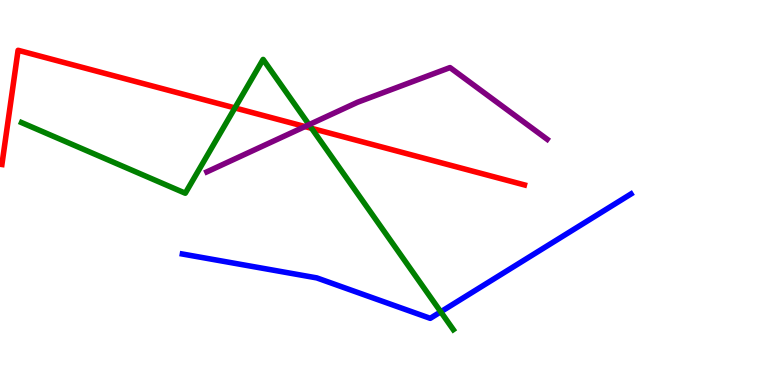[{'lines': ['blue', 'red'], 'intersections': []}, {'lines': ['green', 'red'], 'intersections': [{'x': 3.03, 'y': 7.2}, {'x': 4.02, 'y': 6.67}]}, {'lines': ['purple', 'red'], 'intersections': [{'x': 3.93, 'y': 6.71}]}, {'lines': ['blue', 'green'], 'intersections': [{'x': 5.69, 'y': 1.9}]}, {'lines': ['blue', 'purple'], 'intersections': []}, {'lines': ['green', 'purple'], 'intersections': [{'x': 3.99, 'y': 6.76}]}]